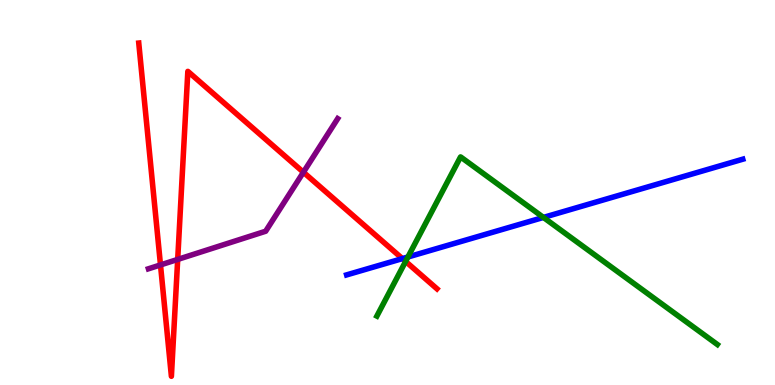[{'lines': ['blue', 'red'], 'intersections': [{'x': 5.19, 'y': 3.28}]}, {'lines': ['green', 'red'], 'intersections': [{'x': 5.23, 'y': 3.21}]}, {'lines': ['purple', 'red'], 'intersections': [{'x': 2.07, 'y': 3.12}, {'x': 2.29, 'y': 3.26}, {'x': 3.91, 'y': 5.53}]}, {'lines': ['blue', 'green'], 'intersections': [{'x': 5.26, 'y': 3.32}, {'x': 7.01, 'y': 4.35}]}, {'lines': ['blue', 'purple'], 'intersections': []}, {'lines': ['green', 'purple'], 'intersections': []}]